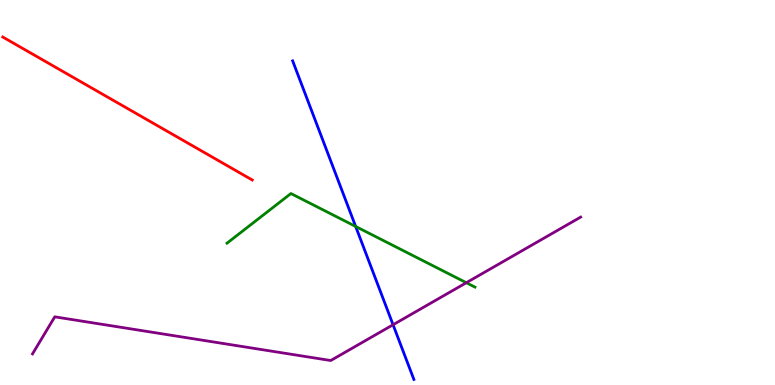[{'lines': ['blue', 'red'], 'intersections': []}, {'lines': ['green', 'red'], 'intersections': []}, {'lines': ['purple', 'red'], 'intersections': []}, {'lines': ['blue', 'green'], 'intersections': [{'x': 4.59, 'y': 4.12}]}, {'lines': ['blue', 'purple'], 'intersections': [{'x': 5.07, 'y': 1.56}]}, {'lines': ['green', 'purple'], 'intersections': [{'x': 6.02, 'y': 2.66}]}]